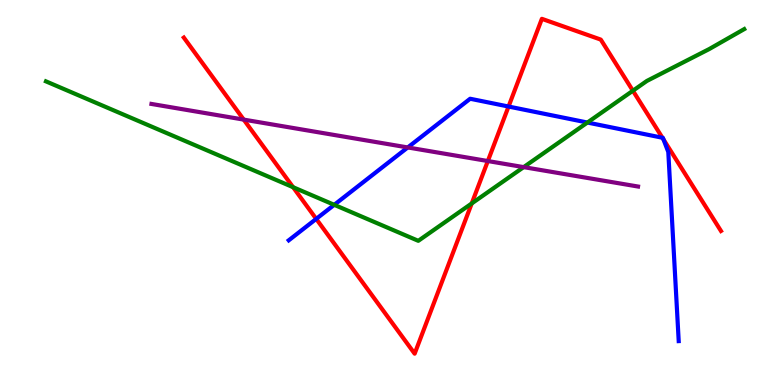[{'lines': ['blue', 'red'], 'intersections': [{'x': 4.08, 'y': 4.31}, {'x': 6.56, 'y': 7.23}, {'x': 8.55, 'y': 6.42}, {'x': 8.56, 'y': 6.38}]}, {'lines': ['green', 'red'], 'intersections': [{'x': 3.78, 'y': 5.14}, {'x': 6.09, 'y': 4.72}, {'x': 8.17, 'y': 7.64}]}, {'lines': ['purple', 'red'], 'intersections': [{'x': 3.14, 'y': 6.89}, {'x': 6.29, 'y': 5.82}]}, {'lines': ['blue', 'green'], 'intersections': [{'x': 4.31, 'y': 4.68}, {'x': 7.58, 'y': 6.82}]}, {'lines': ['blue', 'purple'], 'intersections': [{'x': 5.26, 'y': 6.17}]}, {'lines': ['green', 'purple'], 'intersections': [{'x': 6.76, 'y': 5.66}]}]